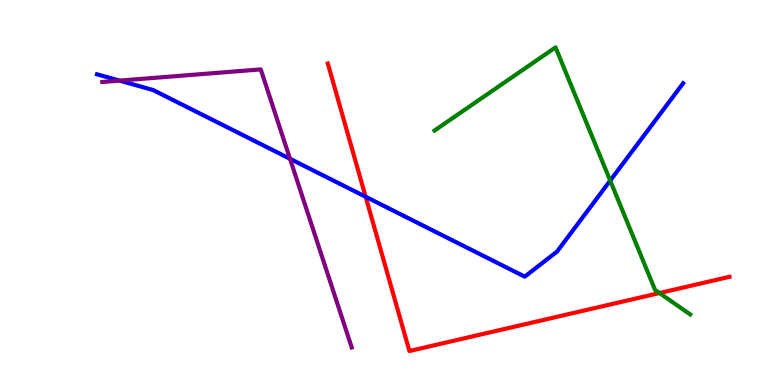[{'lines': ['blue', 'red'], 'intersections': [{'x': 4.72, 'y': 4.89}]}, {'lines': ['green', 'red'], 'intersections': [{'x': 8.51, 'y': 2.39}]}, {'lines': ['purple', 'red'], 'intersections': []}, {'lines': ['blue', 'green'], 'intersections': [{'x': 7.87, 'y': 5.31}]}, {'lines': ['blue', 'purple'], 'intersections': [{'x': 1.54, 'y': 7.91}, {'x': 3.74, 'y': 5.88}]}, {'lines': ['green', 'purple'], 'intersections': []}]